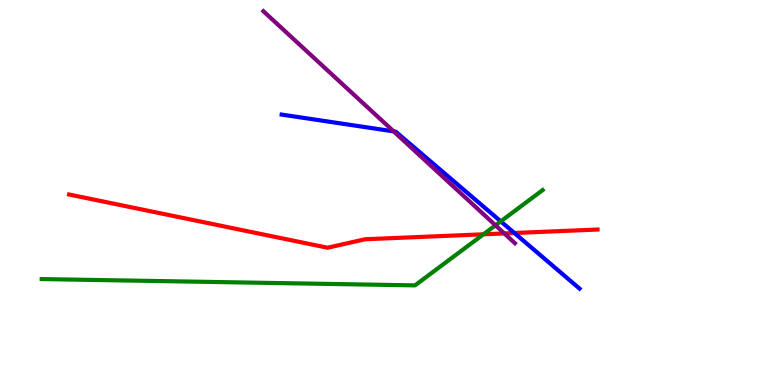[{'lines': ['blue', 'red'], 'intersections': [{'x': 6.64, 'y': 3.95}]}, {'lines': ['green', 'red'], 'intersections': [{'x': 6.24, 'y': 3.91}]}, {'lines': ['purple', 'red'], 'intersections': [{'x': 6.51, 'y': 3.94}]}, {'lines': ['blue', 'green'], 'intersections': [{'x': 6.46, 'y': 4.25}]}, {'lines': ['blue', 'purple'], 'intersections': [{'x': 5.08, 'y': 6.59}]}, {'lines': ['green', 'purple'], 'intersections': [{'x': 6.39, 'y': 4.15}]}]